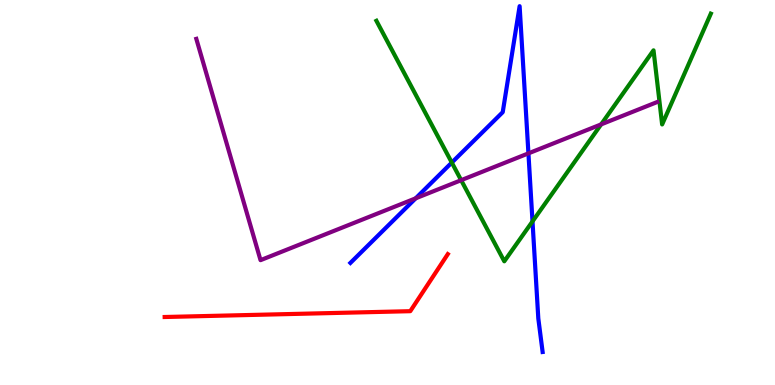[{'lines': ['blue', 'red'], 'intersections': []}, {'lines': ['green', 'red'], 'intersections': []}, {'lines': ['purple', 'red'], 'intersections': []}, {'lines': ['blue', 'green'], 'intersections': [{'x': 5.83, 'y': 5.78}, {'x': 6.87, 'y': 4.25}]}, {'lines': ['blue', 'purple'], 'intersections': [{'x': 5.36, 'y': 4.85}, {'x': 6.82, 'y': 6.02}]}, {'lines': ['green', 'purple'], 'intersections': [{'x': 5.95, 'y': 5.32}, {'x': 7.76, 'y': 6.77}]}]